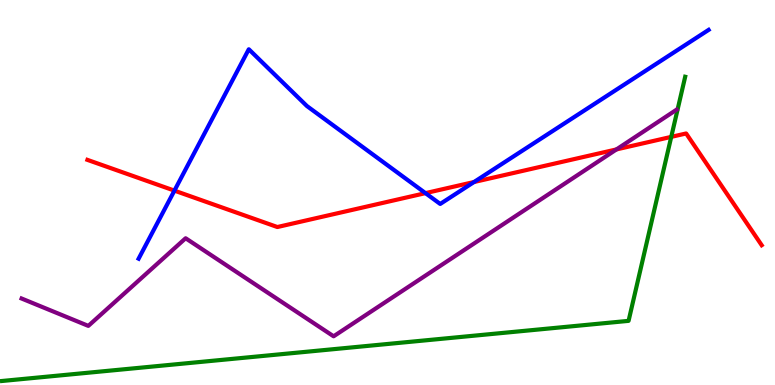[{'lines': ['blue', 'red'], 'intersections': [{'x': 2.25, 'y': 5.05}, {'x': 5.49, 'y': 4.98}, {'x': 6.12, 'y': 5.27}]}, {'lines': ['green', 'red'], 'intersections': [{'x': 8.66, 'y': 6.44}]}, {'lines': ['purple', 'red'], 'intersections': [{'x': 7.95, 'y': 6.12}]}, {'lines': ['blue', 'green'], 'intersections': []}, {'lines': ['blue', 'purple'], 'intersections': []}, {'lines': ['green', 'purple'], 'intersections': []}]